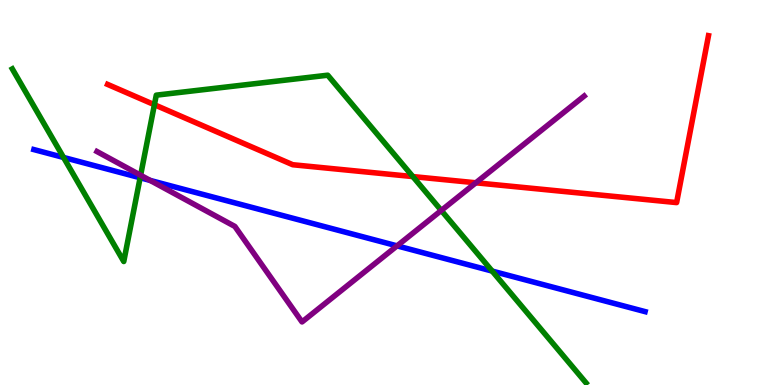[{'lines': ['blue', 'red'], 'intersections': []}, {'lines': ['green', 'red'], 'intersections': [{'x': 1.99, 'y': 7.28}, {'x': 5.33, 'y': 5.41}]}, {'lines': ['purple', 'red'], 'intersections': [{'x': 6.14, 'y': 5.25}]}, {'lines': ['blue', 'green'], 'intersections': [{'x': 0.82, 'y': 5.91}, {'x': 1.81, 'y': 5.38}, {'x': 6.35, 'y': 2.96}]}, {'lines': ['blue', 'purple'], 'intersections': [{'x': 1.94, 'y': 5.31}, {'x': 5.12, 'y': 3.61}]}, {'lines': ['green', 'purple'], 'intersections': [{'x': 1.81, 'y': 5.45}, {'x': 5.69, 'y': 4.53}]}]